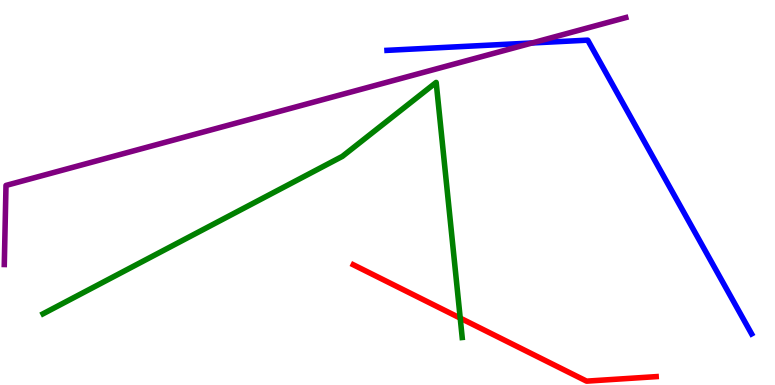[{'lines': ['blue', 'red'], 'intersections': []}, {'lines': ['green', 'red'], 'intersections': [{'x': 5.94, 'y': 1.74}]}, {'lines': ['purple', 'red'], 'intersections': []}, {'lines': ['blue', 'green'], 'intersections': []}, {'lines': ['blue', 'purple'], 'intersections': [{'x': 6.87, 'y': 8.88}]}, {'lines': ['green', 'purple'], 'intersections': []}]